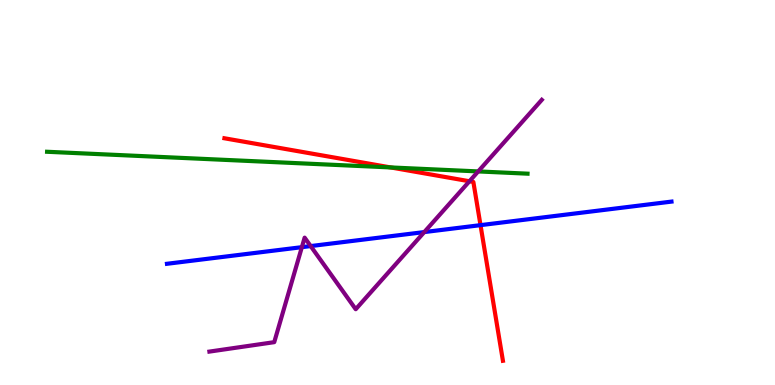[{'lines': ['blue', 'red'], 'intersections': [{'x': 6.2, 'y': 4.15}]}, {'lines': ['green', 'red'], 'intersections': [{'x': 5.04, 'y': 5.65}]}, {'lines': ['purple', 'red'], 'intersections': [{'x': 6.06, 'y': 5.29}]}, {'lines': ['blue', 'green'], 'intersections': []}, {'lines': ['blue', 'purple'], 'intersections': [{'x': 3.9, 'y': 3.58}, {'x': 4.01, 'y': 3.61}, {'x': 5.47, 'y': 3.97}]}, {'lines': ['green', 'purple'], 'intersections': [{'x': 6.17, 'y': 5.55}]}]